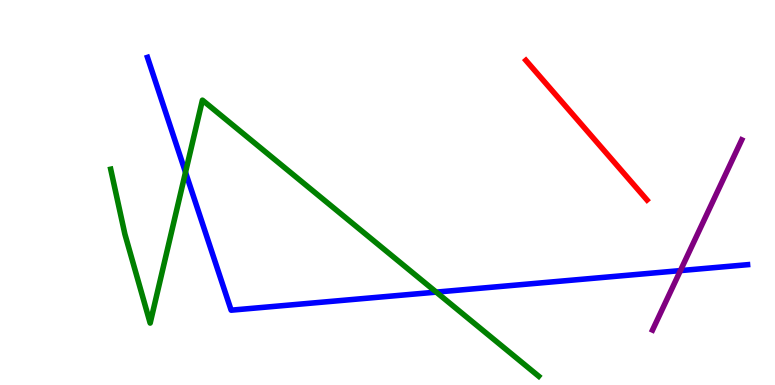[{'lines': ['blue', 'red'], 'intersections': []}, {'lines': ['green', 'red'], 'intersections': []}, {'lines': ['purple', 'red'], 'intersections': []}, {'lines': ['blue', 'green'], 'intersections': [{'x': 2.39, 'y': 5.52}, {'x': 5.63, 'y': 2.41}]}, {'lines': ['blue', 'purple'], 'intersections': [{'x': 8.78, 'y': 2.97}]}, {'lines': ['green', 'purple'], 'intersections': []}]